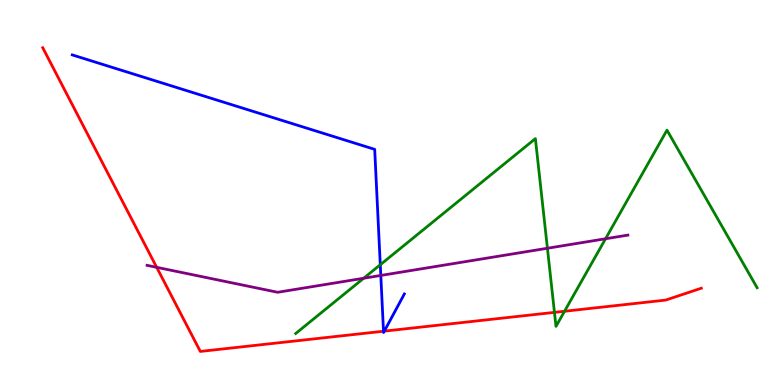[{'lines': ['blue', 'red'], 'intersections': [{'x': 4.95, 'y': 1.4}, {'x': 4.96, 'y': 1.4}]}, {'lines': ['green', 'red'], 'intersections': [{'x': 7.15, 'y': 1.89}, {'x': 7.28, 'y': 1.92}]}, {'lines': ['purple', 'red'], 'intersections': [{'x': 2.02, 'y': 3.06}]}, {'lines': ['blue', 'green'], 'intersections': [{'x': 4.91, 'y': 3.12}]}, {'lines': ['blue', 'purple'], 'intersections': [{'x': 4.91, 'y': 2.85}]}, {'lines': ['green', 'purple'], 'intersections': [{'x': 4.69, 'y': 2.77}, {'x': 7.06, 'y': 3.55}, {'x': 7.81, 'y': 3.8}]}]